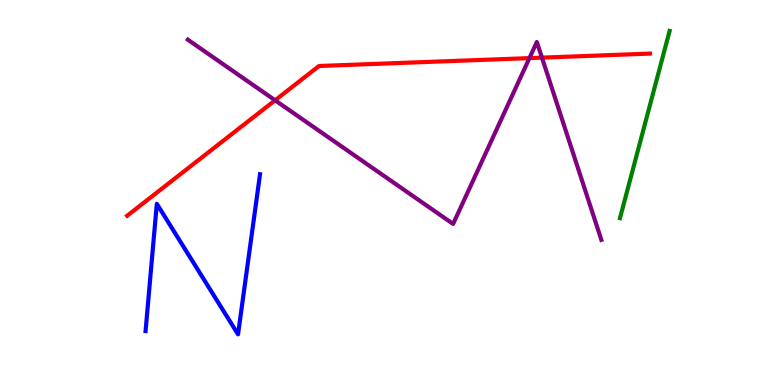[{'lines': ['blue', 'red'], 'intersections': []}, {'lines': ['green', 'red'], 'intersections': []}, {'lines': ['purple', 'red'], 'intersections': [{'x': 3.55, 'y': 7.4}, {'x': 6.83, 'y': 8.49}, {'x': 6.99, 'y': 8.5}]}, {'lines': ['blue', 'green'], 'intersections': []}, {'lines': ['blue', 'purple'], 'intersections': []}, {'lines': ['green', 'purple'], 'intersections': []}]